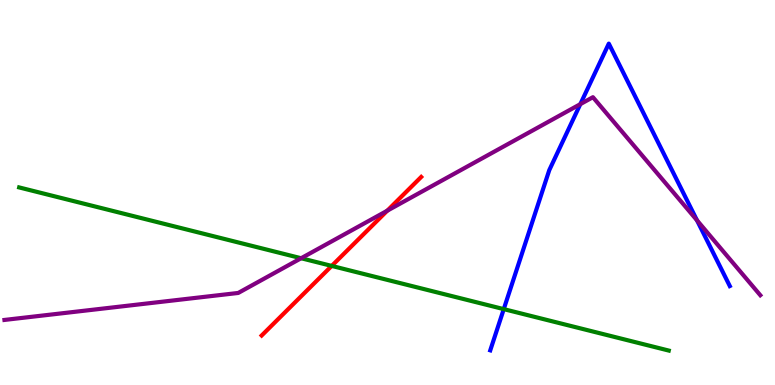[{'lines': ['blue', 'red'], 'intersections': []}, {'lines': ['green', 'red'], 'intersections': [{'x': 4.28, 'y': 3.09}]}, {'lines': ['purple', 'red'], 'intersections': [{'x': 5.0, 'y': 4.53}]}, {'lines': ['blue', 'green'], 'intersections': [{'x': 6.5, 'y': 1.97}]}, {'lines': ['blue', 'purple'], 'intersections': [{'x': 7.49, 'y': 7.29}, {'x': 8.99, 'y': 4.28}]}, {'lines': ['green', 'purple'], 'intersections': [{'x': 3.89, 'y': 3.29}]}]